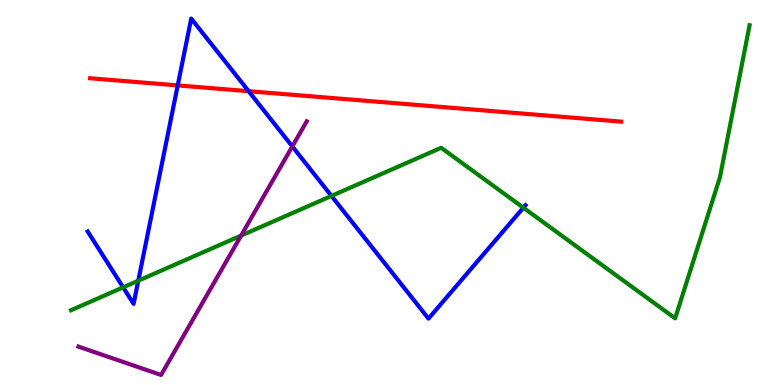[{'lines': ['blue', 'red'], 'intersections': [{'x': 2.29, 'y': 7.78}, {'x': 3.21, 'y': 7.63}]}, {'lines': ['green', 'red'], 'intersections': []}, {'lines': ['purple', 'red'], 'intersections': []}, {'lines': ['blue', 'green'], 'intersections': [{'x': 1.59, 'y': 2.54}, {'x': 1.78, 'y': 2.71}, {'x': 4.28, 'y': 4.91}, {'x': 6.75, 'y': 4.61}]}, {'lines': ['blue', 'purple'], 'intersections': [{'x': 3.77, 'y': 6.2}]}, {'lines': ['green', 'purple'], 'intersections': [{'x': 3.11, 'y': 3.88}]}]